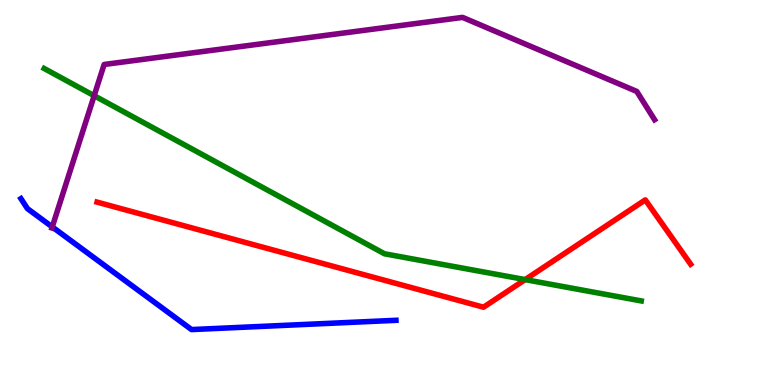[{'lines': ['blue', 'red'], 'intersections': []}, {'lines': ['green', 'red'], 'intersections': [{'x': 6.78, 'y': 2.74}]}, {'lines': ['purple', 'red'], 'intersections': []}, {'lines': ['blue', 'green'], 'intersections': []}, {'lines': ['blue', 'purple'], 'intersections': [{'x': 0.674, 'y': 4.11}]}, {'lines': ['green', 'purple'], 'intersections': [{'x': 1.21, 'y': 7.51}]}]